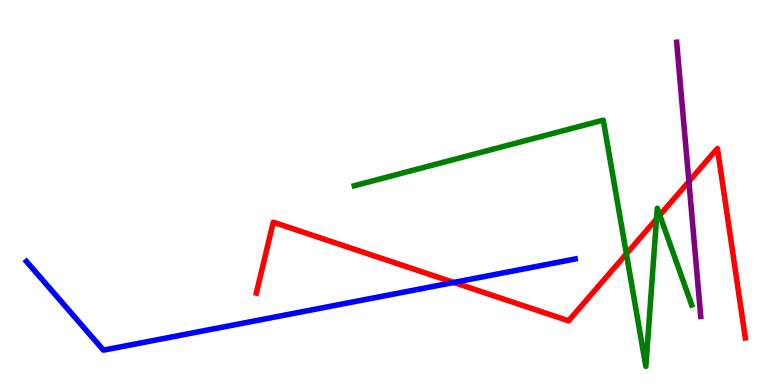[{'lines': ['blue', 'red'], 'intersections': [{'x': 5.85, 'y': 2.66}]}, {'lines': ['green', 'red'], 'intersections': [{'x': 8.08, 'y': 3.41}, {'x': 8.47, 'y': 4.31}, {'x': 8.51, 'y': 4.41}]}, {'lines': ['purple', 'red'], 'intersections': [{'x': 8.89, 'y': 5.29}]}, {'lines': ['blue', 'green'], 'intersections': []}, {'lines': ['blue', 'purple'], 'intersections': []}, {'lines': ['green', 'purple'], 'intersections': []}]